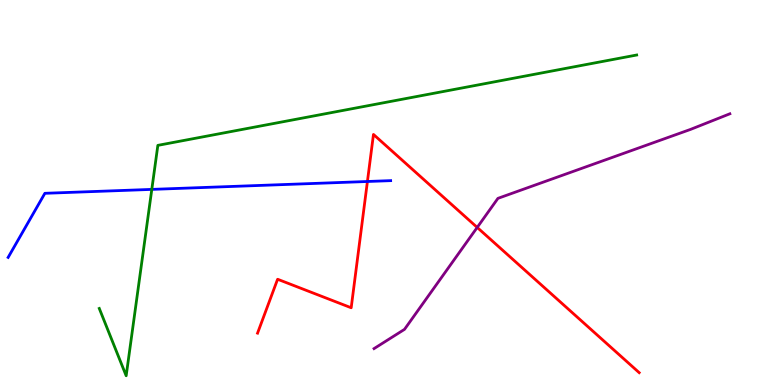[{'lines': ['blue', 'red'], 'intersections': [{'x': 4.74, 'y': 5.29}]}, {'lines': ['green', 'red'], 'intersections': []}, {'lines': ['purple', 'red'], 'intersections': [{'x': 6.16, 'y': 4.09}]}, {'lines': ['blue', 'green'], 'intersections': [{'x': 1.96, 'y': 5.08}]}, {'lines': ['blue', 'purple'], 'intersections': []}, {'lines': ['green', 'purple'], 'intersections': []}]